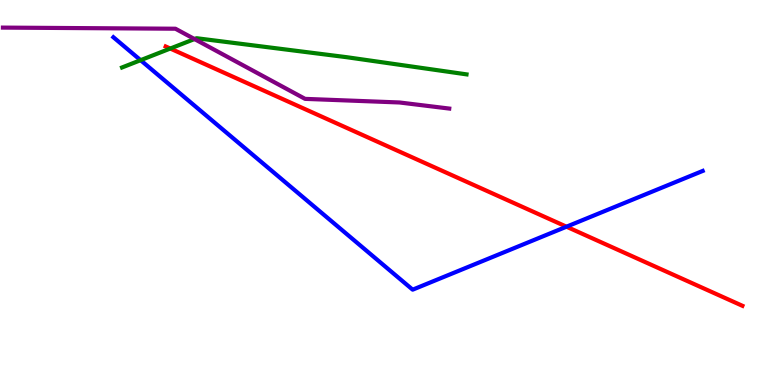[{'lines': ['blue', 'red'], 'intersections': [{'x': 7.31, 'y': 4.11}]}, {'lines': ['green', 'red'], 'intersections': [{'x': 2.2, 'y': 8.74}]}, {'lines': ['purple', 'red'], 'intersections': []}, {'lines': ['blue', 'green'], 'intersections': [{'x': 1.81, 'y': 8.44}]}, {'lines': ['blue', 'purple'], 'intersections': []}, {'lines': ['green', 'purple'], 'intersections': [{'x': 2.51, 'y': 8.99}]}]